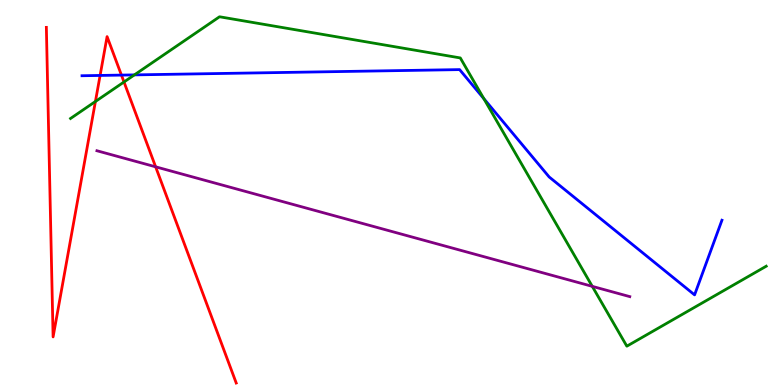[{'lines': ['blue', 'red'], 'intersections': [{'x': 1.29, 'y': 8.04}, {'x': 1.57, 'y': 8.05}]}, {'lines': ['green', 'red'], 'intersections': [{'x': 1.23, 'y': 7.36}, {'x': 1.6, 'y': 7.87}]}, {'lines': ['purple', 'red'], 'intersections': [{'x': 2.01, 'y': 5.67}]}, {'lines': ['blue', 'green'], 'intersections': [{'x': 1.73, 'y': 8.05}, {'x': 6.24, 'y': 7.44}]}, {'lines': ['blue', 'purple'], 'intersections': []}, {'lines': ['green', 'purple'], 'intersections': [{'x': 7.64, 'y': 2.56}]}]